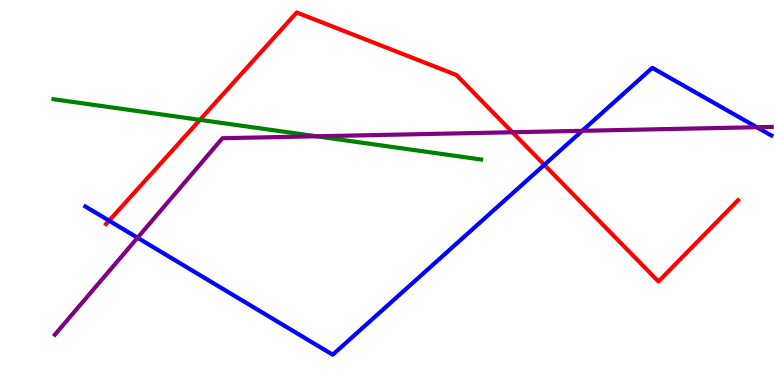[{'lines': ['blue', 'red'], 'intersections': [{'x': 1.41, 'y': 4.27}, {'x': 7.02, 'y': 5.72}]}, {'lines': ['green', 'red'], 'intersections': [{'x': 2.58, 'y': 6.89}]}, {'lines': ['purple', 'red'], 'intersections': [{'x': 6.61, 'y': 6.57}]}, {'lines': ['blue', 'green'], 'intersections': []}, {'lines': ['blue', 'purple'], 'intersections': [{'x': 1.77, 'y': 3.82}, {'x': 7.51, 'y': 6.6}, {'x': 9.77, 'y': 6.7}]}, {'lines': ['green', 'purple'], 'intersections': [{'x': 4.08, 'y': 6.46}]}]